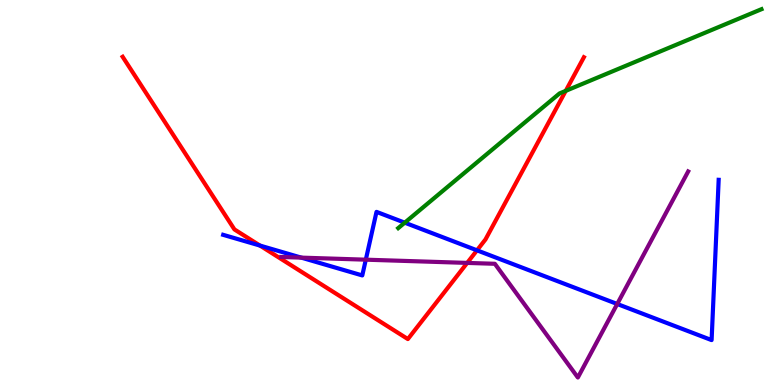[{'lines': ['blue', 'red'], 'intersections': [{'x': 3.35, 'y': 3.62}, {'x': 6.15, 'y': 3.5}]}, {'lines': ['green', 'red'], 'intersections': [{'x': 7.3, 'y': 7.64}]}, {'lines': ['purple', 'red'], 'intersections': [{'x': 6.03, 'y': 3.17}]}, {'lines': ['blue', 'green'], 'intersections': [{'x': 5.22, 'y': 4.22}]}, {'lines': ['blue', 'purple'], 'intersections': [{'x': 3.89, 'y': 3.31}, {'x': 4.72, 'y': 3.26}, {'x': 7.96, 'y': 2.1}]}, {'lines': ['green', 'purple'], 'intersections': []}]